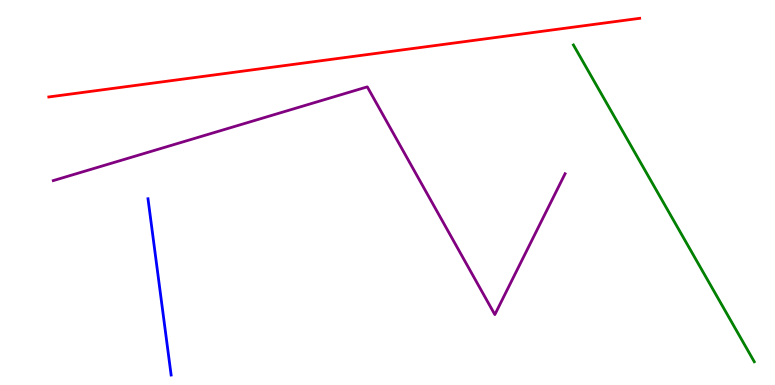[{'lines': ['blue', 'red'], 'intersections': []}, {'lines': ['green', 'red'], 'intersections': []}, {'lines': ['purple', 'red'], 'intersections': []}, {'lines': ['blue', 'green'], 'intersections': []}, {'lines': ['blue', 'purple'], 'intersections': []}, {'lines': ['green', 'purple'], 'intersections': []}]